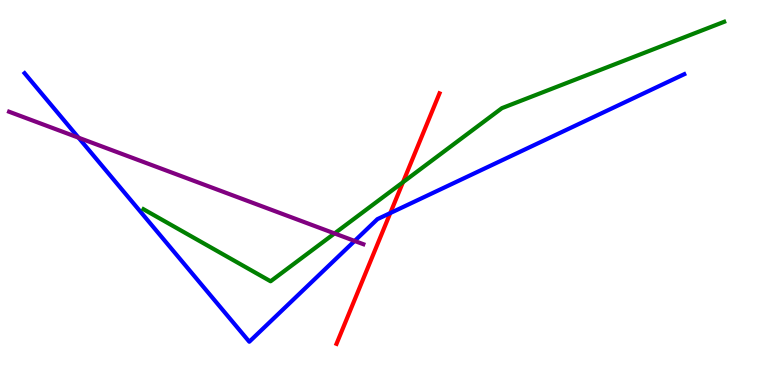[{'lines': ['blue', 'red'], 'intersections': [{'x': 5.04, 'y': 4.47}]}, {'lines': ['green', 'red'], 'intersections': [{'x': 5.2, 'y': 5.27}]}, {'lines': ['purple', 'red'], 'intersections': []}, {'lines': ['blue', 'green'], 'intersections': []}, {'lines': ['blue', 'purple'], 'intersections': [{'x': 1.01, 'y': 6.42}, {'x': 4.58, 'y': 3.74}]}, {'lines': ['green', 'purple'], 'intersections': [{'x': 4.32, 'y': 3.94}]}]